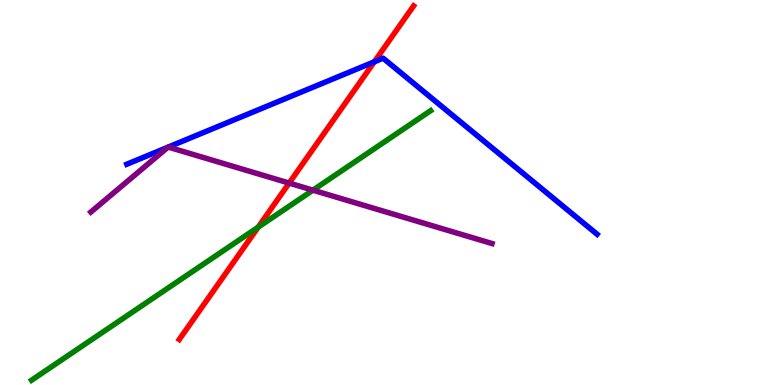[{'lines': ['blue', 'red'], 'intersections': [{'x': 4.83, 'y': 8.39}]}, {'lines': ['green', 'red'], 'intersections': [{'x': 3.33, 'y': 4.1}]}, {'lines': ['purple', 'red'], 'intersections': [{'x': 3.73, 'y': 5.24}]}, {'lines': ['blue', 'green'], 'intersections': []}, {'lines': ['blue', 'purple'], 'intersections': [{'x': 2.17, 'y': 6.18}, {'x': 2.17, 'y': 6.18}]}, {'lines': ['green', 'purple'], 'intersections': [{'x': 4.04, 'y': 5.06}]}]